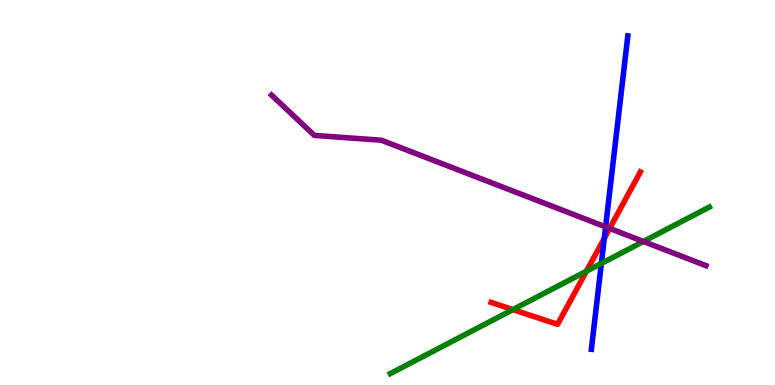[{'lines': ['blue', 'red'], 'intersections': [{'x': 7.8, 'y': 3.81}]}, {'lines': ['green', 'red'], 'intersections': [{'x': 6.62, 'y': 1.96}, {'x': 7.57, 'y': 2.96}]}, {'lines': ['purple', 'red'], 'intersections': [{'x': 7.87, 'y': 4.07}]}, {'lines': ['blue', 'green'], 'intersections': [{'x': 7.76, 'y': 3.16}]}, {'lines': ['blue', 'purple'], 'intersections': [{'x': 7.81, 'y': 4.11}]}, {'lines': ['green', 'purple'], 'intersections': [{'x': 8.3, 'y': 3.73}]}]